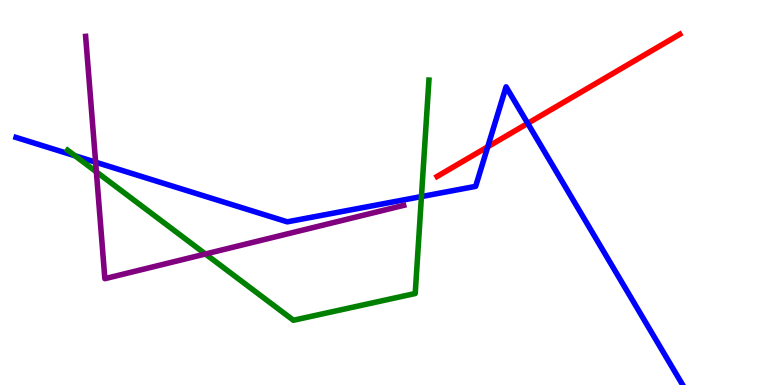[{'lines': ['blue', 'red'], 'intersections': [{'x': 6.29, 'y': 6.19}, {'x': 6.81, 'y': 6.8}]}, {'lines': ['green', 'red'], 'intersections': []}, {'lines': ['purple', 'red'], 'intersections': []}, {'lines': ['blue', 'green'], 'intersections': [{'x': 0.968, 'y': 5.95}, {'x': 5.44, 'y': 4.89}]}, {'lines': ['blue', 'purple'], 'intersections': [{'x': 1.23, 'y': 5.79}]}, {'lines': ['green', 'purple'], 'intersections': [{'x': 1.24, 'y': 5.54}, {'x': 2.65, 'y': 3.4}]}]